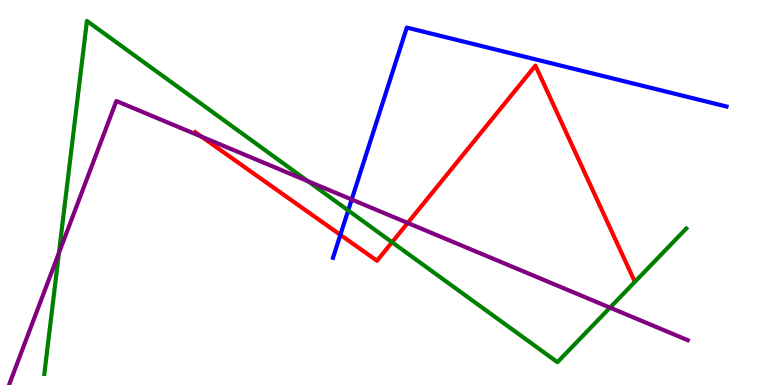[{'lines': ['blue', 'red'], 'intersections': [{'x': 4.39, 'y': 3.9}]}, {'lines': ['green', 'red'], 'intersections': [{'x': 5.06, 'y': 3.71}]}, {'lines': ['purple', 'red'], 'intersections': [{'x': 2.6, 'y': 6.45}, {'x': 5.26, 'y': 4.21}]}, {'lines': ['blue', 'green'], 'intersections': [{'x': 4.49, 'y': 4.53}]}, {'lines': ['blue', 'purple'], 'intersections': [{'x': 4.54, 'y': 4.82}]}, {'lines': ['green', 'purple'], 'intersections': [{'x': 0.76, 'y': 3.43}, {'x': 3.97, 'y': 5.29}, {'x': 7.87, 'y': 2.01}]}]